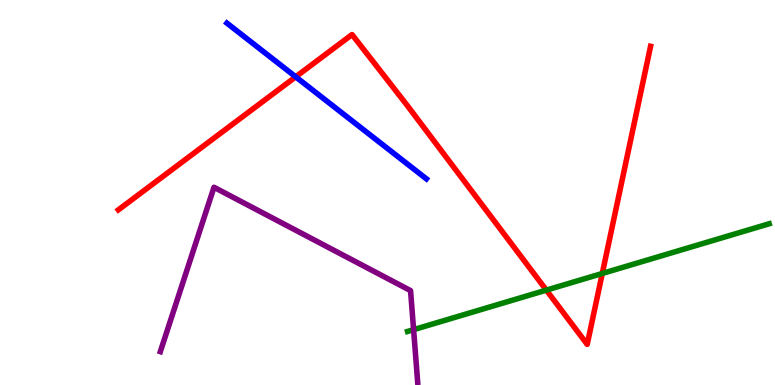[{'lines': ['blue', 'red'], 'intersections': [{'x': 3.82, 'y': 8.0}]}, {'lines': ['green', 'red'], 'intersections': [{'x': 7.05, 'y': 2.46}, {'x': 7.77, 'y': 2.9}]}, {'lines': ['purple', 'red'], 'intersections': []}, {'lines': ['blue', 'green'], 'intersections': []}, {'lines': ['blue', 'purple'], 'intersections': []}, {'lines': ['green', 'purple'], 'intersections': [{'x': 5.34, 'y': 1.44}]}]